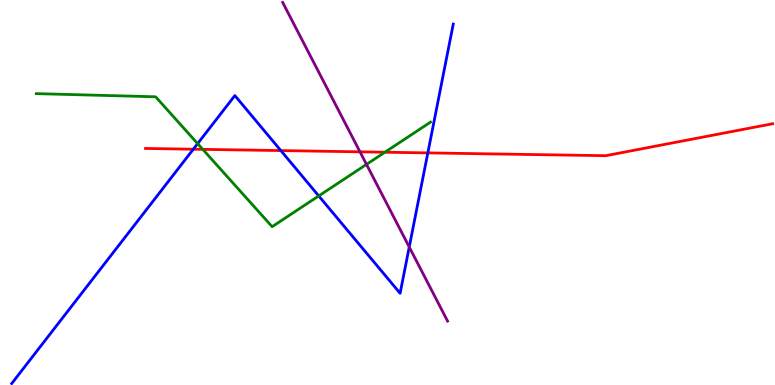[{'lines': ['blue', 'red'], 'intersections': [{'x': 2.49, 'y': 6.12}, {'x': 3.62, 'y': 6.09}, {'x': 5.52, 'y': 6.03}]}, {'lines': ['green', 'red'], 'intersections': [{'x': 2.62, 'y': 6.12}, {'x': 4.97, 'y': 6.05}]}, {'lines': ['purple', 'red'], 'intersections': [{'x': 4.64, 'y': 6.06}]}, {'lines': ['blue', 'green'], 'intersections': [{'x': 2.55, 'y': 6.27}, {'x': 4.11, 'y': 4.91}]}, {'lines': ['blue', 'purple'], 'intersections': [{'x': 5.28, 'y': 3.58}]}, {'lines': ['green', 'purple'], 'intersections': [{'x': 4.73, 'y': 5.73}]}]